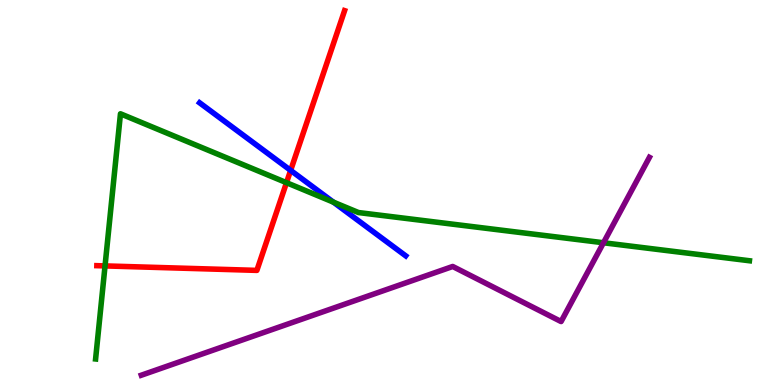[{'lines': ['blue', 'red'], 'intersections': [{'x': 3.75, 'y': 5.57}]}, {'lines': ['green', 'red'], 'intersections': [{'x': 1.36, 'y': 3.09}, {'x': 3.7, 'y': 5.26}]}, {'lines': ['purple', 'red'], 'intersections': []}, {'lines': ['blue', 'green'], 'intersections': [{'x': 4.3, 'y': 4.75}]}, {'lines': ['blue', 'purple'], 'intersections': []}, {'lines': ['green', 'purple'], 'intersections': [{'x': 7.79, 'y': 3.69}]}]